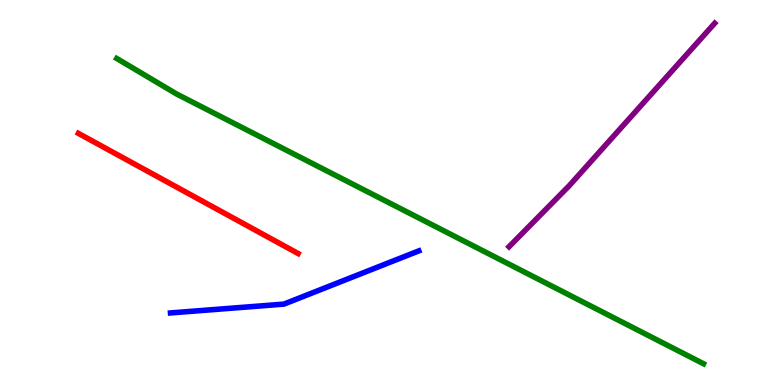[{'lines': ['blue', 'red'], 'intersections': []}, {'lines': ['green', 'red'], 'intersections': []}, {'lines': ['purple', 'red'], 'intersections': []}, {'lines': ['blue', 'green'], 'intersections': []}, {'lines': ['blue', 'purple'], 'intersections': []}, {'lines': ['green', 'purple'], 'intersections': []}]